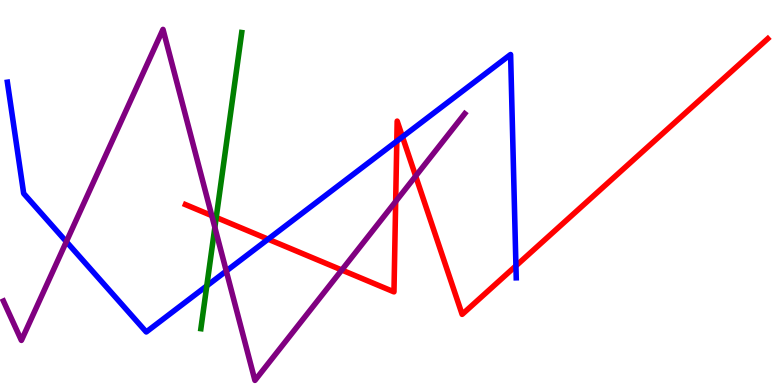[{'lines': ['blue', 'red'], 'intersections': [{'x': 3.46, 'y': 3.79}, {'x': 5.12, 'y': 6.33}, {'x': 5.19, 'y': 6.45}, {'x': 6.66, 'y': 3.1}]}, {'lines': ['green', 'red'], 'intersections': [{'x': 2.79, 'y': 4.35}]}, {'lines': ['purple', 'red'], 'intersections': [{'x': 2.73, 'y': 4.4}, {'x': 4.41, 'y': 2.99}, {'x': 5.11, 'y': 4.77}, {'x': 5.36, 'y': 5.43}]}, {'lines': ['blue', 'green'], 'intersections': [{'x': 2.67, 'y': 2.57}]}, {'lines': ['blue', 'purple'], 'intersections': [{'x': 0.856, 'y': 3.72}, {'x': 2.92, 'y': 2.96}]}, {'lines': ['green', 'purple'], 'intersections': [{'x': 2.77, 'y': 4.09}]}]